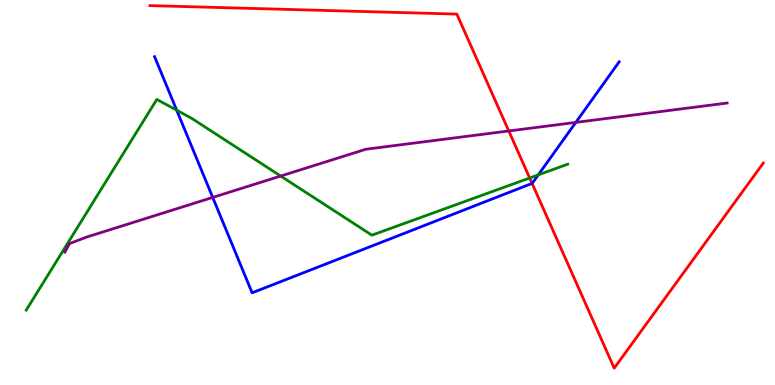[{'lines': ['blue', 'red'], 'intersections': [{'x': 6.87, 'y': 5.24}]}, {'lines': ['green', 'red'], 'intersections': [{'x': 6.83, 'y': 5.38}]}, {'lines': ['purple', 'red'], 'intersections': [{'x': 6.56, 'y': 6.6}]}, {'lines': ['blue', 'green'], 'intersections': [{'x': 2.28, 'y': 7.14}, {'x': 6.95, 'y': 5.46}]}, {'lines': ['blue', 'purple'], 'intersections': [{'x': 2.74, 'y': 4.87}, {'x': 7.43, 'y': 6.82}]}, {'lines': ['green', 'purple'], 'intersections': [{'x': 3.62, 'y': 5.43}]}]